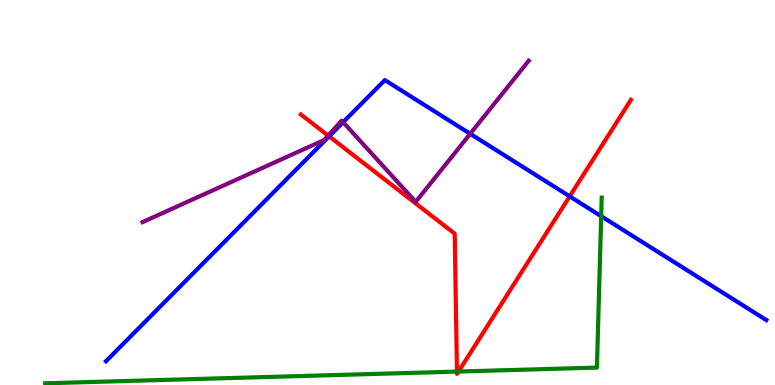[{'lines': ['blue', 'red'], 'intersections': [{'x': 4.25, 'y': 6.46}, {'x': 7.35, 'y': 4.9}]}, {'lines': ['green', 'red'], 'intersections': [{'x': 5.9, 'y': 0.348}, {'x': 5.92, 'y': 0.35}]}, {'lines': ['purple', 'red'], 'intersections': [{'x': 4.23, 'y': 6.48}]}, {'lines': ['blue', 'green'], 'intersections': [{'x': 7.76, 'y': 4.38}]}, {'lines': ['blue', 'purple'], 'intersections': [{'x': 4.43, 'y': 6.83}, {'x': 6.07, 'y': 6.52}]}, {'lines': ['green', 'purple'], 'intersections': []}]